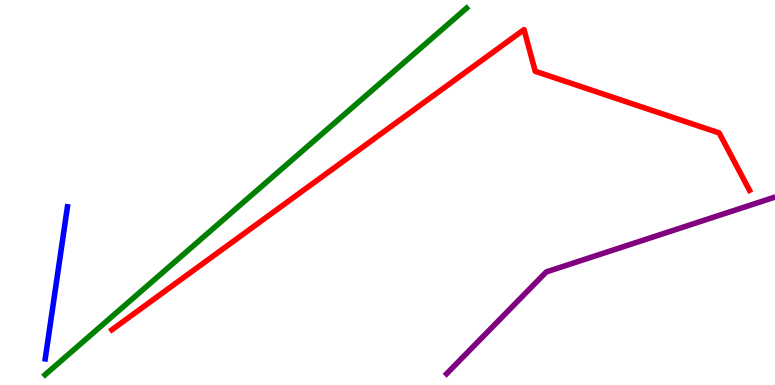[{'lines': ['blue', 'red'], 'intersections': []}, {'lines': ['green', 'red'], 'intersections': []}, {'lines': ['purple', 'red'], 'intersections': []}, {'lines': ['blue', 'green'], 'intersections': []}, {'lines': ['blue', 'purple'], 'intersections': []}, {'lines': ['green', 'purple'], 'intersections': []}]